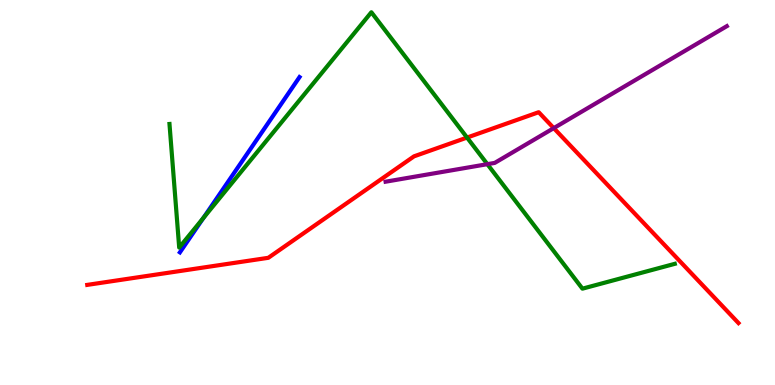[{'lines': ['blue', 'red'], 'intersections': []}, {'lines': ['green', 'red'], 'intersections': [{'x': 6.03, 'y': 6.43}]}, {'lines': ['purple', 'red'], 'intersections': [{'x': 7.15, 'y': 6.67}]}, {'lines': ['blue', 'green'], 'intersections': [{'x': 2.62, 'y': 4.34}]}, {'lines': ['blue', 'purple'], 'intersections': []}, {'lines': ['green', 'purple'], 'intersections': [{'x': 6.29, 'y': 5.74}]}]